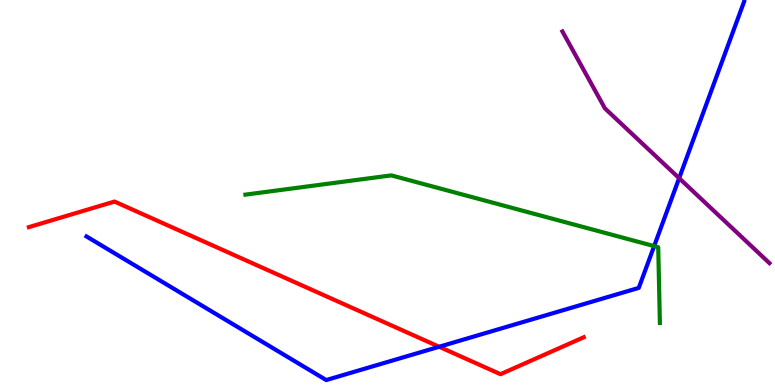[{'lines': ['blue', 'red'], 'intersections': [{'x': 5.67, 'y': 0.993}]}, {'lines': ['green', 'red'], 'intersections': []}, {'lines': ['purple', 'red'], 'intersections': []}, {'lines': ['blue', 'green'], 'intersections': [{'x': 8.44, 'y': 3.61}]}, {'lines': ['blue', 'purple'], 'intersections': [{'x': 8.76, 'y': 5.37}]}, {'lines': ['green', 'purple'], 'intersections': []}]